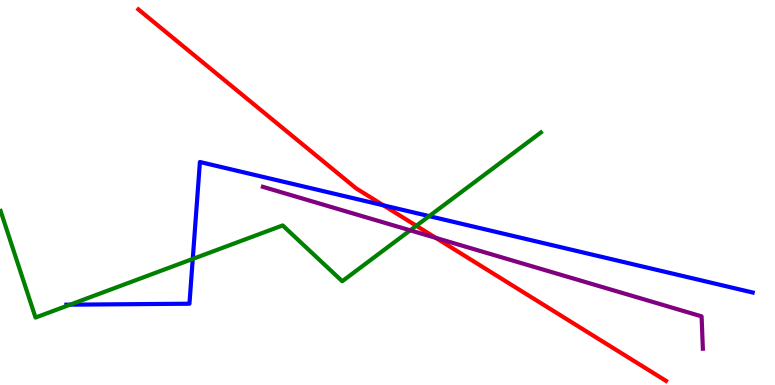[{'lines': ['blue', 'red'], 'intersections': [{'x': 4.95, 'y': 4.67}]}, {'lines': ['green', 'red'], 'intersections': [{'x': 5.37, 'y': 4.14}]}, {'lines': ['purple', 'red'], 'intersections': [{'x': 5.62, 'y': 3.82}]}, {'lines': ['blue', 'green'], 'intersections': [{'x': 0.904, 'y': 2.09}, {'x': 2.49, 'y': 3.27}, {'x': 5.54, 'y': 4.39}]}, {'lines': ['blue', 'purple'], 'intersections': []}, {'lines': ['green', 'purple'], 'intersections': [{'x': 5.29, 'y': 4.02}]}]